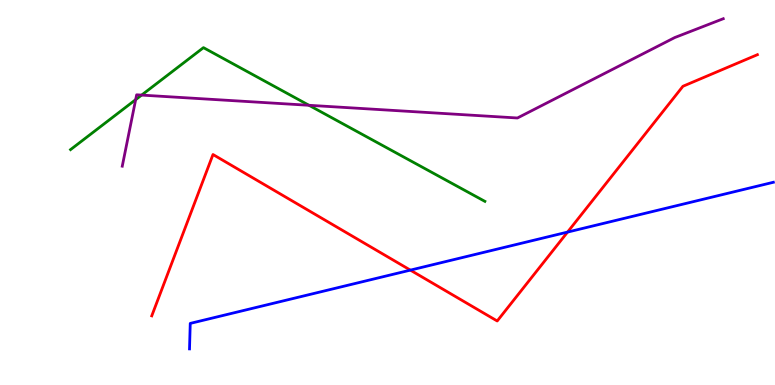[{'lines': ['blue', 'red'], 'intersections': [{'x': 5.3, 'y': 2.98}, {'x': 7.32, 'y': 3.97}]}, {'lines': ['green', 'red'], 'intersections': []}, {'lines': ['purple', 'red'], 'intersections': []}, {'lines': ['blue', 'green'], 'intersections': []}, {'lines': ['blue', 'purple'], 'intersections': []}, {'lines': ['green', 'purple'], 'intersections': [{'x': 1.75, 'y': 7.41}, {'x': 1.83, 'y': 7.53}, {'x': 3.99, 'y': 7.27}]}]